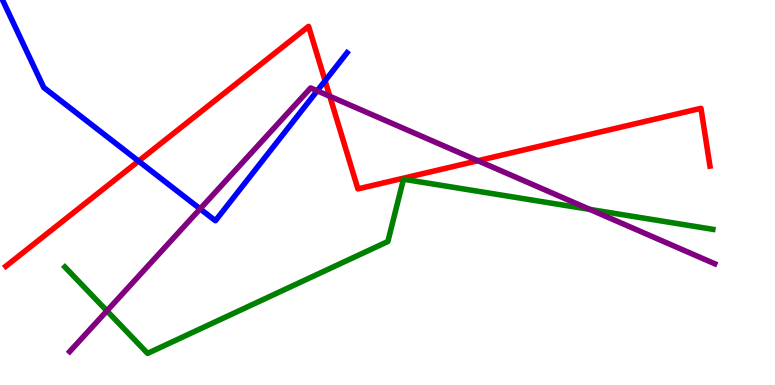[{'lines': ['blue', 'red'], 'intersections': [{'x': 1.79, 'y': 5.82}, {'x': 4.19, 'y': 7.9}]}, {'lines': ['green', 'red'], 'intersections': []}, {'lines': ['purple', 'red'], 'intersections': [{'x': 4.26, 'y': 7.5}, {'x': 6.17, 'y': 5.83}]}, {'lines': ['blue', 'green'], 'intersections': []}, {'lines': ['blue', 'purple'], 'intersections': [{'x': 2.58, 'y': 4.57}, {'x': 4.09, 'y': 7.64}]}, {'lines': ['green', 'purple'], 'intersections': [{'x': 1.38, 'y': 1.93}, {'x': 7.61, 'y': 4.56}]}]